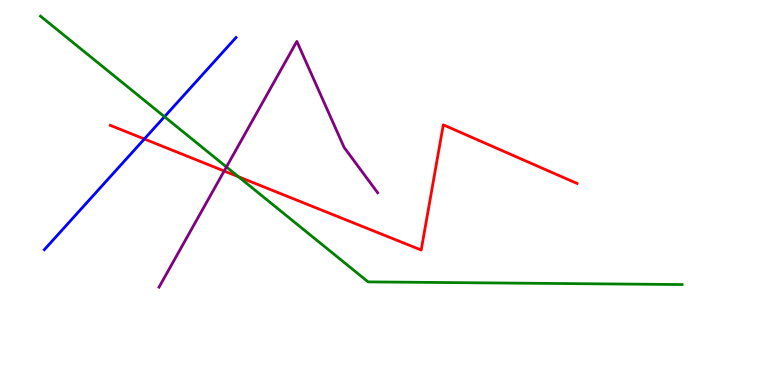[{'lines': ['blue', 'red'], 'intersections': [{'x': 1.86, 'y': 6.39}]}, {'lines': ['green', 'red'], 'intersections': [{'x': 3.08, 'y': 5.41}]}, {'lines': ['purple', 'red'], 'intersections': [{'x': 2.89, 'y': 5.56}]}, {'lines': ['blue', 'green'], 'intersections': [{'x': 2.12, 'y': 6.97}]}, {'lines': ['blue', 'purple'], 'intersections': []}, {'lines': ['green', 'purple'], 'intersections': [{'x': 2.92, 'y': 5.66}]}]